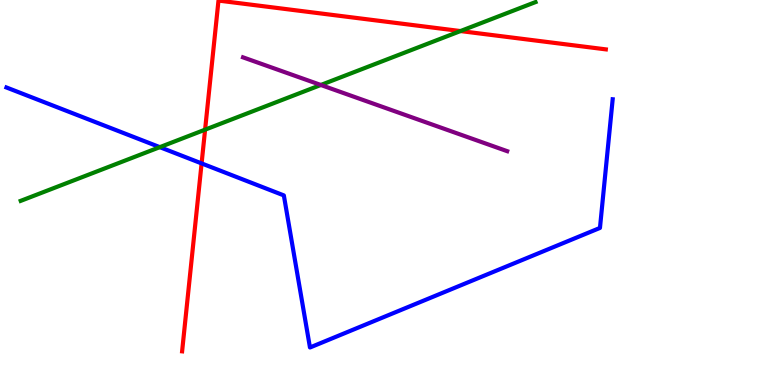[{'lines': ['blue', 'red'], 'intersections': [{'x': 2.6, 'y': 5.76}]}, {'lines': ['green', 'red'], 'intersections': [{'x': 2.65, 'y': 6.63}, {'x': 5.94, 'y': 9.19}]}, {'lines': ['purple', 'red'], 'intersections': []}, {'lines': ['blue', 'green'], 'intersections': [{'x': 2.06, 'y': 6.18}]}, {'lines': ['blue', 'purple'], 'intersections': []}, {'lines': ['green', 'purple'], 'intersections': [{'x': 4.14, 'y': 7.79}]}]